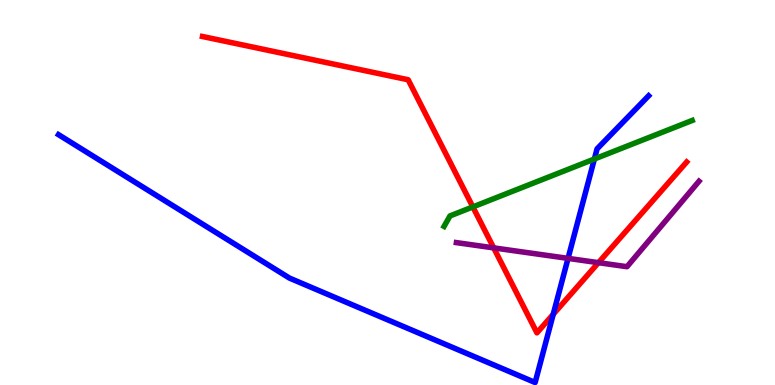[{'lines': ['blue', 'red'], 'intersections': [{'x': 7.14, 'y': 1.84}]}, {'lines': ['green', 'red'], 'intersections': [{'x': 6.1, 'y': 4.63}]}, {'lines': ['purple', 'red'], 'intersections': [{'x': 6.37, 'y': 3.56}, {'x': 7.72, 'y': 3.18}]}, {'lines': ['blue', 'green'], 'intersections': [{'x': 7.67, 'y': 5.87}]}, {'lines': ['blue', 'purple'], 'intersections': [{'x': 7.33, 'y': 3.29}]}, {'lines': ['green', 'purple'], 'intersections': []}]